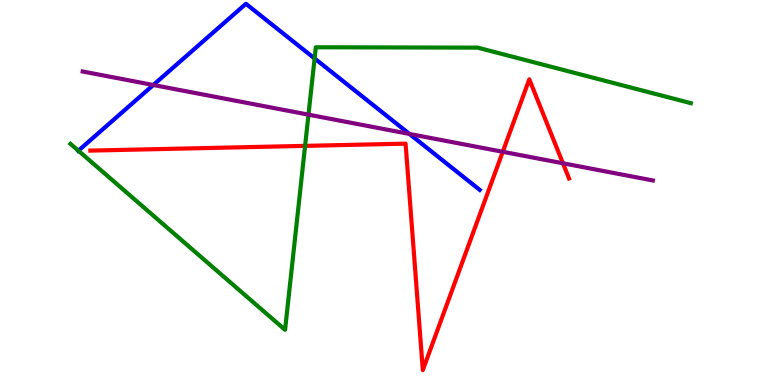[{'lines': ['blue', 'red'], 'intersections': []}, {'lines': ['green', 'red'], 'intersections': [{'x': 3.94, 'y': 6.21}]}, {'lines': ['purple', 'red'], 'intersections': [{'x': 6.49, 'y': 6.06}, {'x': 7.26, 'y': 5.76}]}, {'lines': ['blue', 'green'], 'intersections': [{'x': 1.01, 'y': 6.09}, {'x': 4.06, 'y': 8.48}]}, {'lines': ['blue', 'purple'], 'intersections': [{'x': 1.98, 'y': 7.79}, {'x': 5.28, 'y': 6.52}]}, {'lines': ['green', 'purple'], 'intersections': [{'x': 3.98, 'y': 7.02}]}]